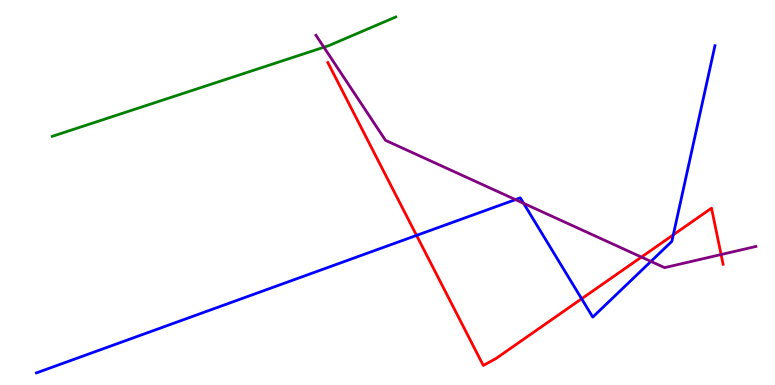[{'lines': ['blue', 'red'], 'intersections': [{'x': 5.37, 'y': 3.89}, {'x': 7.5, 'y': 2.24}, {'x': 8.69, 'y': 3.9}]}, {'lines': ['green', 'red'], 'intersections': []}, {'lines': ['purple', 'red'], 'intersections': [{'x': 8.28, 'y': 3.32}, {'x': 9.3, 'y': 3.39}]}, {'lines': ['blue', 'green'], 'intersections': []}, {'lines': ['blue', 'purple'], 'intersections': [{'x': 6.65, 'y': 4.82}, {'x': 6.76, 'y': 4.72}, {'x': 8.4, 'y': 3.21}]}, {'lines': ['green', 'purple'], 'intersections': [{'x': 4.18, 'y': 8.77}]}]